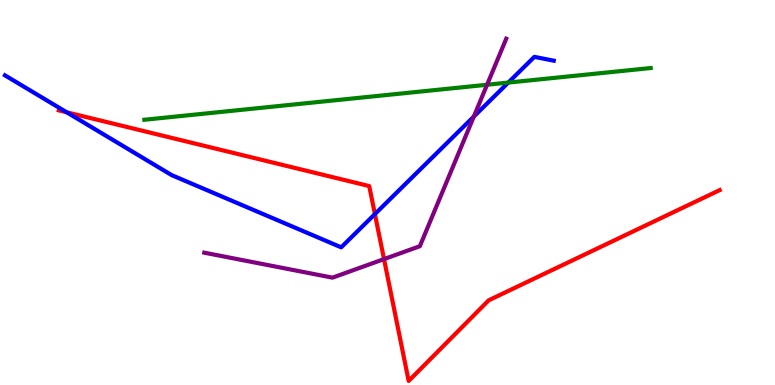[{'lines': ['blue', 'red'], 'intersections': [{'x': 0.86, 'y': 7.08}, {'x': 4.84, 'y': 4.44}]}, {'lines': ['green', 'red'], 'intersections': []}, {'lines': ['purple', 'red'], 'intersections': [{'x': 4.95, 'y': 3.27}]}, {'lines': ['blue', 'green'], 'intersections': [{'x': 6.56, 'y': 7.86}]}, {'lines': ['blue', 'purple'], 'intersections': [{'x': 6.11, 'y': 6.97}]}, {'lines': ['green', 'purple'], 'intersections': [{'x': 6.28, 'y': 7.8}]}]